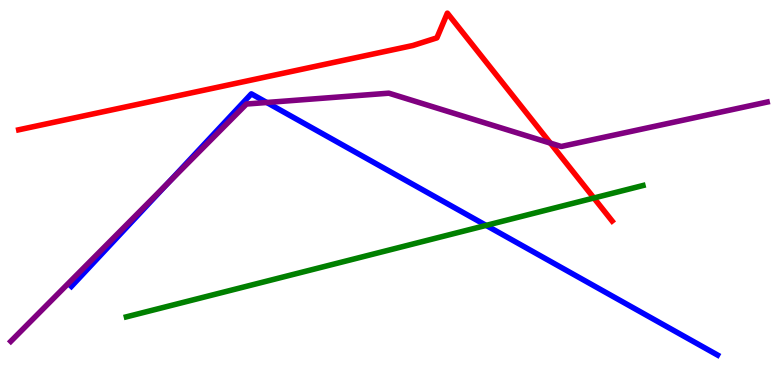[{'lines': ['blue', 'red'], 'intersections': []}, {'lines': ['green', 'red'], 'intersections': [{'x': 7.66, 'y': 4.86}]}, {'lines': ['purple', 'red'], 'intersections': [{'x': 7.1, 'y': 6.28}]}, {'lines': ['blue', 'green'], 'intersections': [{'x': 6.27, 'y': 4.15}]}, {'lines': ['blue', 'purple'], 'intersections': [{'x': 2.16, 'y': 5.23}, {'x': 3.44, 'y': 7.34}]}, {'lines': ['green', 'purple'], 'intersections': []}]